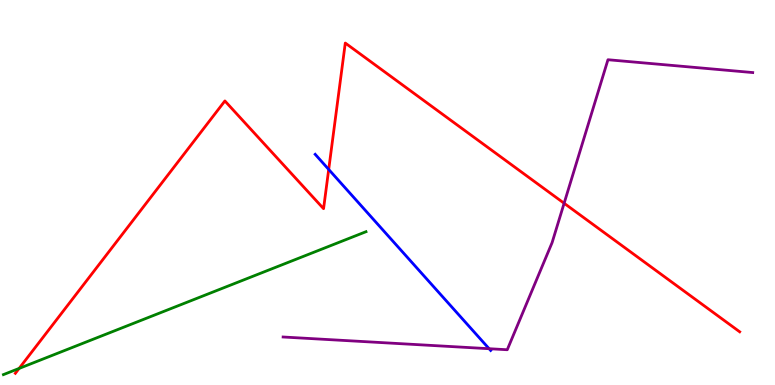[{'lines': ['blue', 'red'], 'intersections': [{'x': 4.24, 'y': 5.6}]}, {'lines': ['green', 'red'], 'intersections': [{'x': 0.247, 'y': 0.43}]}, {'lines': ['purple', 'red'], 'intersections': [{'x': 7.28, 'y': 4.72}]}, {'lines': ['blue', 'green'], 'intersections': []}, {'lines': ['blue', 'purple'], 'intersections': [{'x': 6.31, 'y': 0.943}]}, {'lines': ['green', 'purple'], 'intersections': []}]